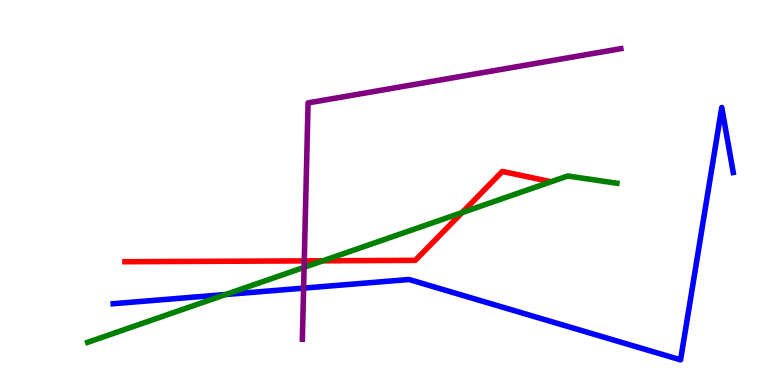[{'lines': ['blue', 'red'], 'intersections': []}, {'lines': ['green', 'red'], 'intersections': [{'x': 4.17, 'y': 3.23}, {'x': 5.96, 'y': 4.48}]}, {'lines': ['purple', 'red'], 'intersections': [{'x': 3.93, 'y': 3.22}]}, {'lines': ['blue', 'green'], 'intersections': [{'x': 2.91, 'y': 2.35}]}, {'lines': ['blue', 'purple'], 'intersections': [{'x': 3.92, 'y': 2.52}]}, {'lines': ['green', 'purple'], 'intersections': [{'x': 3.92, 'y': 3.06}]}]